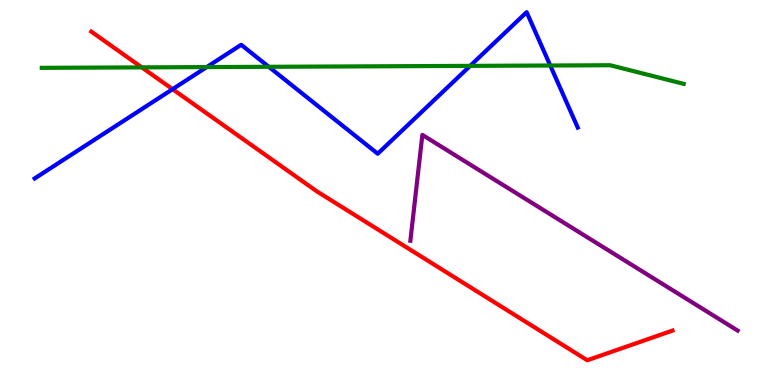[{'lines': ['blue', 'red'], 'intersections': [{'x': 2.23, 'y': 7.68}]}, {'lines': ['green', 'red'], 'intersections': [{'x': 1.83, 'y': 8.25}]}, {'lines': ['purple', 'red'], 'intersections': []}, {'lines': ['blue', 'green'], 'intersections': [{'x': 2.67, 'y': 8.26}, {'x': 3.47, 'y': 8.26}, {'x': 6.07, 'y': 8.29}, {'x': 7.1, 'y': 8.3}]}, {'lines': ['blue', 'purple'], 'intersections': []}, {'lines': ['green', 'purple'], 'intersections': []}]